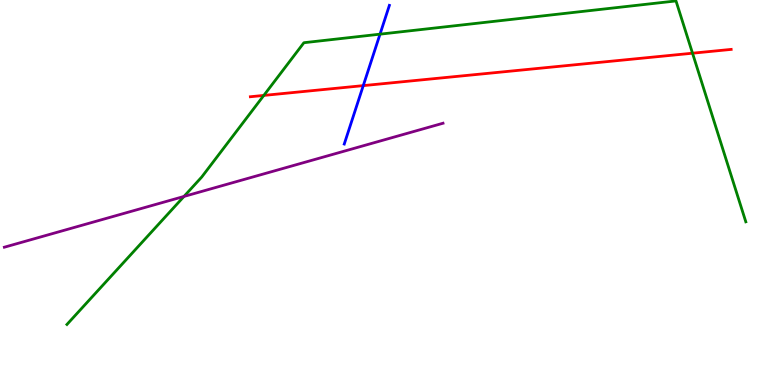[{'lines': ['blue', 'red'], 'intersections': [{'x': 4.69, 'y': 7.78}]}, {'lines': ['green', 'red'], 'intersections': [{'x': 3.4, 'y': 7.52}, {'x': 8.94, 'y': 8.62}]}, {'lines': ['purple', 'red'], 'intersections': []}, {'lines': ['blue', 'green'], 'intersections': [{'x': 4.9, 'y': 9.11}]}, {'lines': ['blue', 'purple'], 'intersections': []}, {'lines': ['green', 'purple'], 'intersections': [{'x': 2.37, 'y': 4.9}]}]